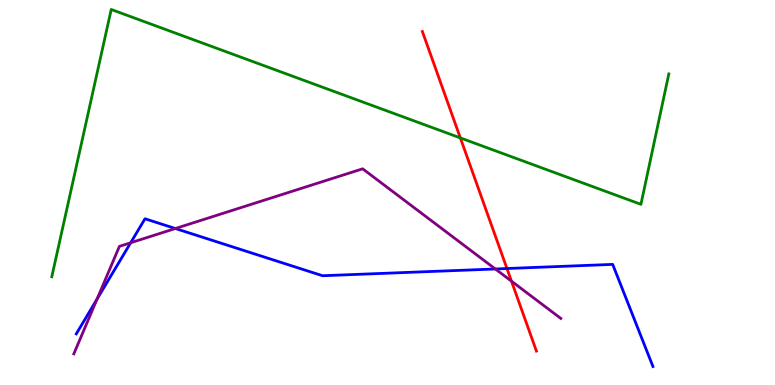[{'lines': ['blue', 'red'], 'intersections': [{'x': 6.54, 'y': 3.03}]}, {'lines': ['green', 'red'], 'intersections': [{'x': 5.94, 'y': 6.42}]}, {'lines': ['purple', 'red'], 'intersections': [{'x': 6.6, 'y': 2.7}]}, {'lines': ['blue', 'green'], 'intersections': []}, {'lines': ['blue', 'purple'], 'intersections': [{'x': 1.25, 'y': 2.23}, {'x': 1.69, 'y': 3.69}, {'x': 2.26, 'y': 4.06}, {'x': 6.39, 'y': 3.01}]}, {'lines': ['green', 'purple'], 'intersections': []}]